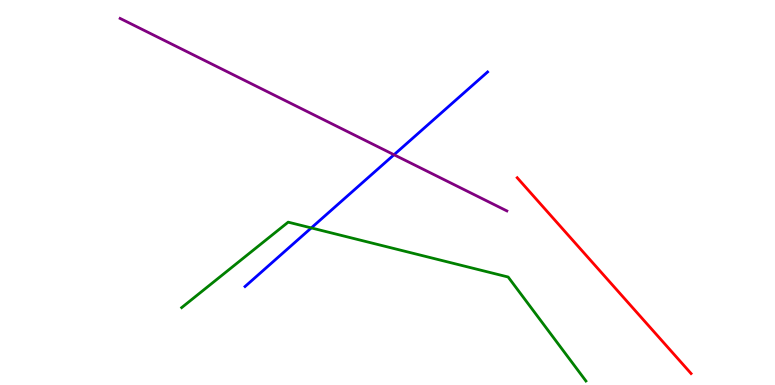[{'lines': ['blue', 'red'], 'intersections': []}, {'lines': ['green', 'red'], 'intersections': []}, {'lines': ['purple', 'red'], 'intersections': []}, {'lines': ['blue', 'green'], 'intersections': [{'x': 4.02, 'y': 4.08}]}, {'lines': ['blue', 'purple'], 'intersections': [{'x': 5.08, 'y': 5.98}]}, {'lines': ['green', 'purple'], 'intersections': []}]